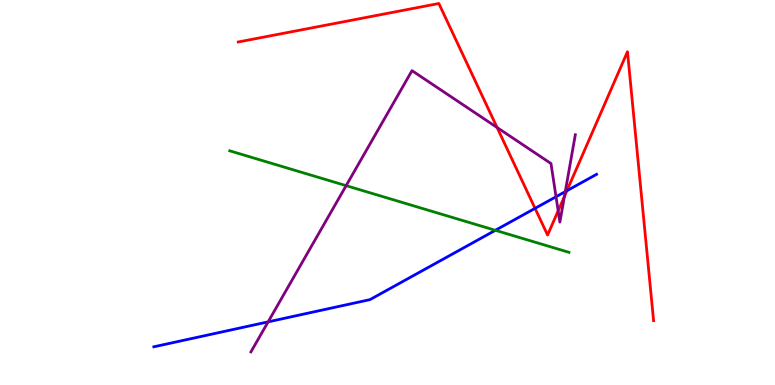[{'lines': ['blue', 'red'], 'intersections': [{'x': 6.9, 'y': 4.59}, {'x': 7.31, 'y': 5.05}]}, {'lines': ['green', 'red'], 'intersections': []}, {'lines': ['purple', 'red'], 'intersections': [{'x': 6.41, 'y': 6.69}, {'x': 7.2, 'y': 4.52}, {'x': 7.28, 'y': 4.9}]}, {'lines': ['blue', 'green'], 'intersections': [{'x': 6.39, 'y': 4.02}]}, {'lines': ['blue', 'purple'], 'intersections': [{'x': 3.46, 'y': 1.64}, {'x': 7.17, 'y': 4.89}, {'x': 7.29, 'y': 5.02}]}, {'lines': ['green', 'purple'], 'intersections': [{'x': 4.47, 'y': 5.18}]}]